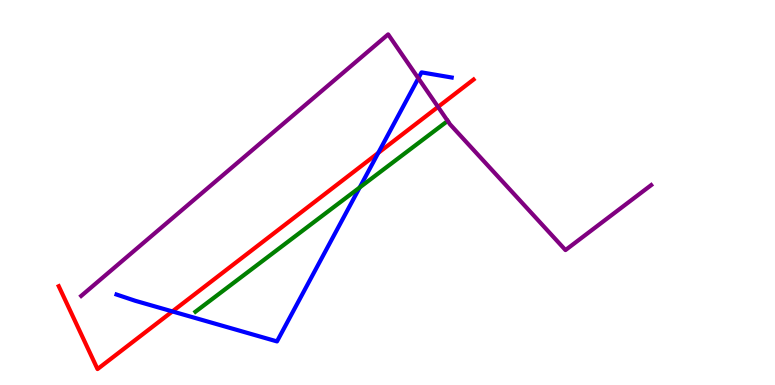[{'lines': ['blue', 'red'], 'intersections': [{'x': 2.22, 'y': 1.91}, {'x': 4.88, 'y': 6.03}]}, {'lines': ['green', 'red'], 'intersections': []}, {'lines': ['purple', 'red'], 'intersections': [{'x': 5.65, 'y': 7.22}]}, {'lines': ['blue', 'green'], 'intersections': [{'x': 4.64, 'y': 5.13}]}, {'lines': ['blue', 'purple'], 'intersections': [{'x': 5.4, 'y': 7.97}]}, {'lines': ['green', 'purple'], 'intersections': []}]